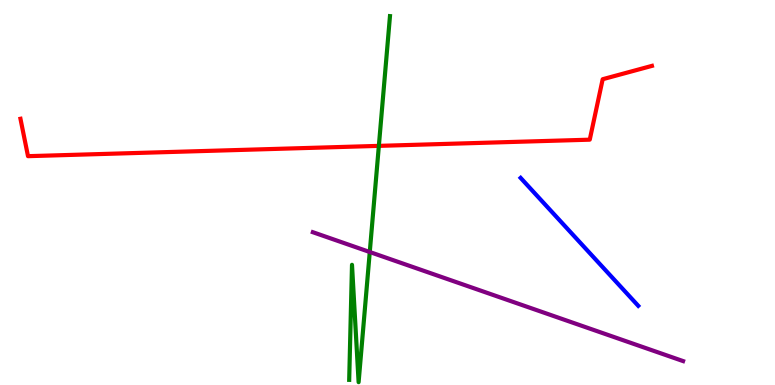[{'lines': ['blue', 'red'], 'intersections': []}, {'lines': ['green', 'red'], 'intersections': [{'x': 4.89, 'y': 6.21}]}, {'lines': ['purple', 'red'], 'intersections': []}, {'lines': ['blue', 'green'], 'intersections': []}, {'lines': ['blue', 'purple'], 'intersections': []}, {'lines': ['green', 'purple'], 'intersections': [{'x': 4.77, 'y': 3.45}]}]